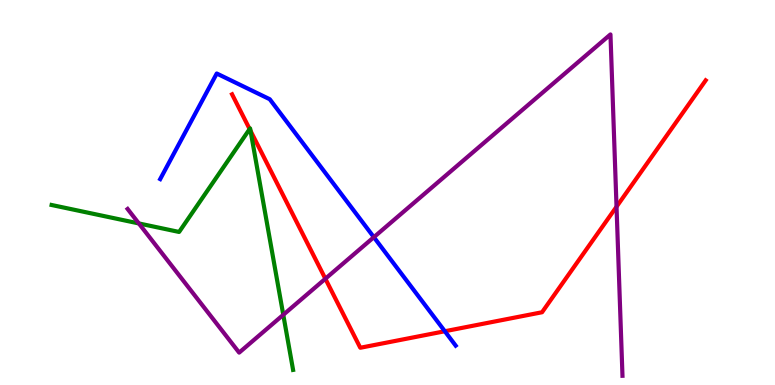[{'lines': ['blue', 'red'], 'intersections': [{'x': 5.74, 'y': 1.4}]}, {'lines': ['green', 'red'], 'intersections': [{'x': 3.22, 'y': 6.65}, {'x': 3.23, 'y': 6.6}]}, {'lines': ['purple', 'red'], 'intersections': [{'x': 4.2, 'y': 2.76}, {'x': 7.96, 'y': 4.63}]}, {'lines': ['blue', 'green'], 'intersections': []}, {'lines': ['blue', 'purple'], 'intersections': [{'x': 4.82, 'y': 3.84}]}, {'lines': ['green', 'purple'], 'intersections': [{'x': 1.79, 'y': 4.2}, {'x': 3.66, 'y': 1.82}]}]